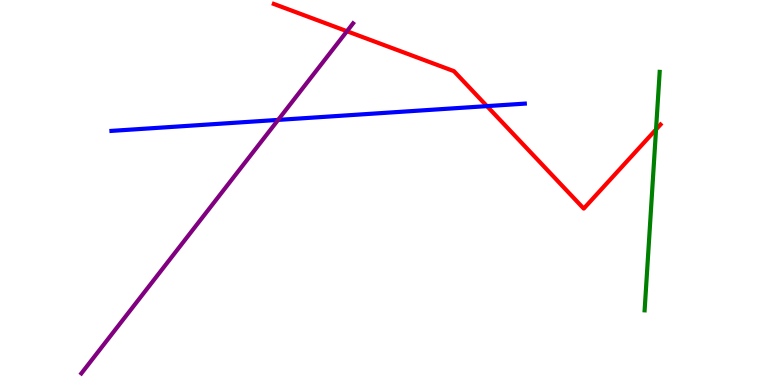[{'lines': ['blue', 'red'], 'intersections': [{'x': 6.28, 'y': 7.24}]}, {'lines': ['green', 'red'], 'intersections': [{'x': 8.47, 'y': 6.64}]}, {'lines': ['purple', 'red'], 'intersections': [{'x': 4.48, 'y': 9.19}]}, {'lines': ['blue', 'green'], 'intersections': []}, {'lines': ['blue', 'purple'], 'intersections': [{'x': 3.59, 'y': 6.89}]}, {'lines': ['green', 'purple'], 'intersections': []}]